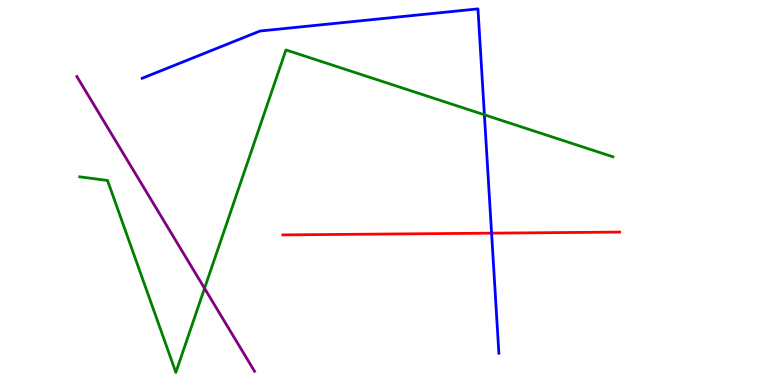[{'lines': ['blue', 'red'], 'intersections': [{'x': 6.34, 'y': 3.94}]}, {'lines': ['green', 'red'], 'intersections': []}, {'lines': ['purple', 'red'], 'intersections': []}, {'lines': ['blue', 'green'], 'intersections': [{'x': 6.25, 'y': 7.02}]}, {'lines': ['blue', 'purple'], 'intersections': []}, {'lines': ['green', 'purple'], 'intersections': [{'x': 2.64, 'y': 2.51}]}]